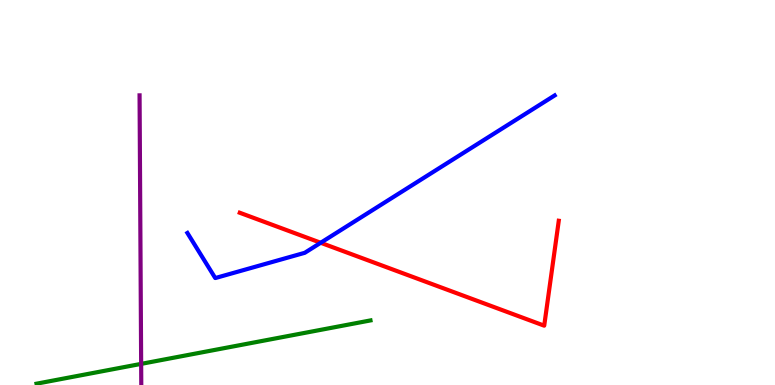[{'lines': ['blue', 'red'], 'intersections': [{'x': 4.14, 'y': 3.69}]}, {'lines': ['green', 'red'], 'intersections': []}, {'lines': ['purple', 'red'], 'intersections': []}, {'lines': ['blue', 'green'], 'intersections': []}, {'lines': ['blue', 'purple'], 'intersections': []}, {'lines': ['green', 'purple'], 'intersections': [{'x': 1.82, 'y': 0.549}]}]